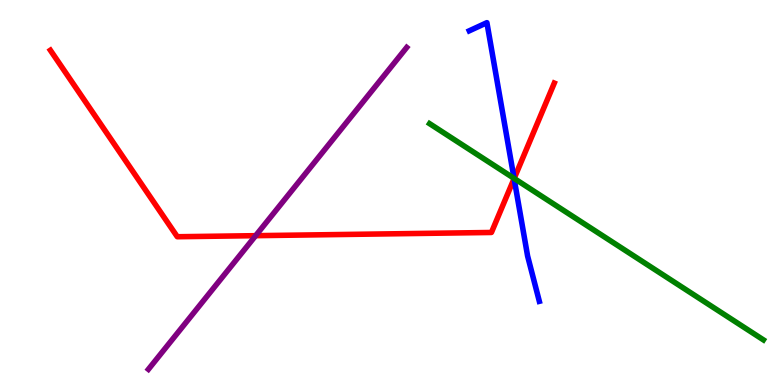[{'lines': ['blue', 'red'], 'intersections': [{'x': 6.63, 'y': 5.36}]}, {'lines': ['green', 'red'], 'intersections': [{'x': 6.63, 'y': 5.37}]}, {'lines': ['purple', 'red'], 'intersections': [{'x': 3.3, 'y': 3.88}]}, {'lines': ['blue', 'green'], 'intersections': [{'x': 6.63, 'y': 5.37}]}, {'lines': ['blue', 'purple'], 'intersections': []}, {'lines': ['green', 'purple'], 'intersections': []}]